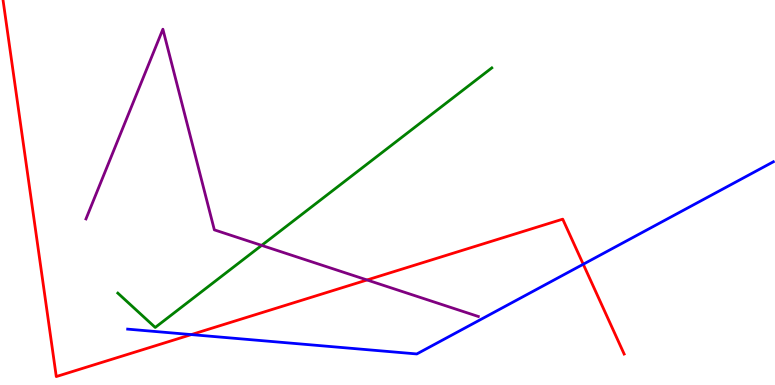[{'lines': ['blue', 'red'], 'intersections': [{'x': 2.47, 'y': 1.31}, {'x': 7.53, 'y': 3.14}]}, {'lines': ['green', 'red'], 'intersections': []}, {'lines': ['purple', 'red'], 'intersections': [{'x': 4.74, 'y': 2.73}]}, {'lines': ['blue', 'green'], 'intersections': []}, {'lines': ['blue', 'purple'], 'intersections': []}, {'lines': ['green', 'purple'], 'intersections': [{'x': 3.38, 'y': 3.63}]}]